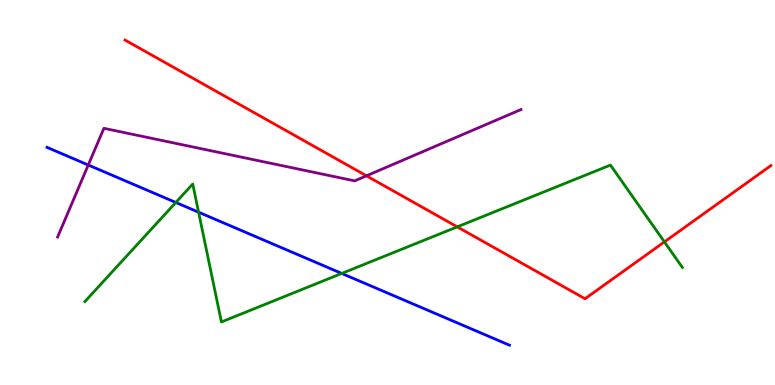[{'lines': ['blue', 'red'], 'intersections': []}, {'lines': ['green', 'red'], 'intersections': [{'x': 5.9, 'y': 4.11}, {'x': 8.57, 'y': 3.72}]}, {'lines': ['purple', 'red'], 'intersections': [{'x': 4.73, 'y': 5.43}]}, {'lines': ['blue', 'green'], 'intersections': [{'x': 2.27, 'y': 4.74}, {'x': 2.56, 'y': 4.49}, {'x': 4.41, 'y': 2.9}]}, {'lines': ['blue', 'purple'], 'intersections': [{'x': 1.14, 'y': 5.71}]}, {'lines': ['green', 'purple'], 'intersections': []}]